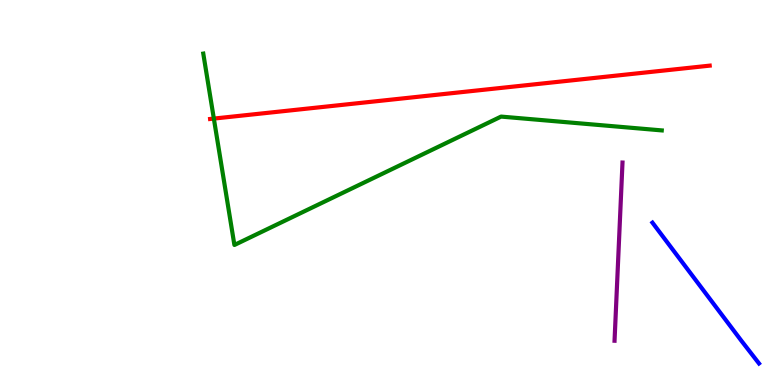[{'lines': ['blue', 'red'], 'intersections': []}, {'lines': ['green', 'red'], 'intersections': [{'x': 2.76, 'y': 6.92}]}, {'lines': ['purple', 'red'], 'intersections': []}, {'lines': ['blue', 'green'], 'intersections': []}, {'lines': ['blue', 'purple'], 'intersections': []}, {'lines': ['green', 'purple'], 'intersections': []}]